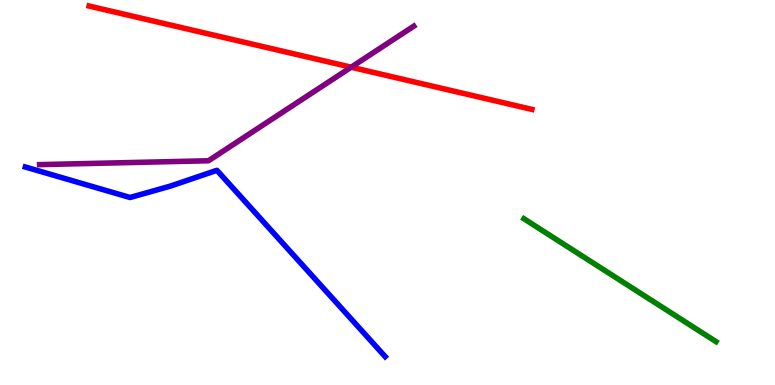[{'lines': ['blue', 'red'], 'intersections': []}, {'lines': ['green', 'red'], 'intersections': []}, {'lines': ['purple', 'red'], 'intersections': [{'x': 4.53, 'y': 8.25}]}, {'lines': ['blue', 'green'], 'intersections': []}, {'lines': ['blue', 'purple'], 'intersections': []}, {'lines': ['green', 'purple'], 'intersections': []}]